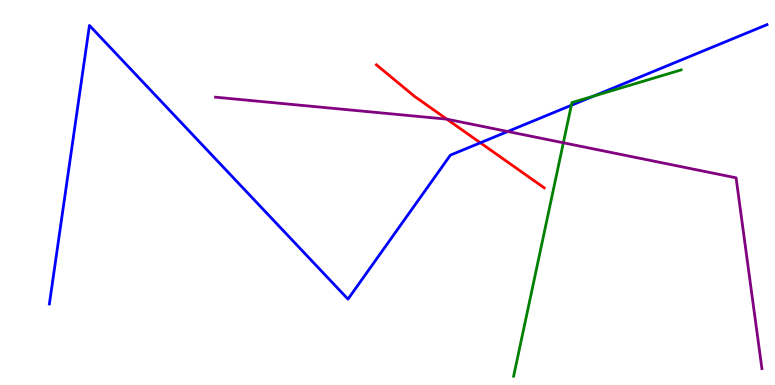[{'lines': ['blue', 'red'], 'intersections': [{'x': 6.2, 'y': 6.29}]}, {'lines': ['green', 'red'], 'intersections': []}, {'lines': ['purple', 'red'], 'intersections': [{'x': 5.77, 'y': 6.9}]}, {'lines': ['blue', 'green'], 'intersections': [{'x': 7.37, 'y': 7.27}, {'x': 7.66, 'y': 7.5}]}, {'lines': ['blue', 'purple'], 'intersections': [{'x': 6.55, 'y': 6.58}]}, {'lines': ['green', 'purple'], 'intersections': [{'x': 7.27, 'y': 6.29}]}]